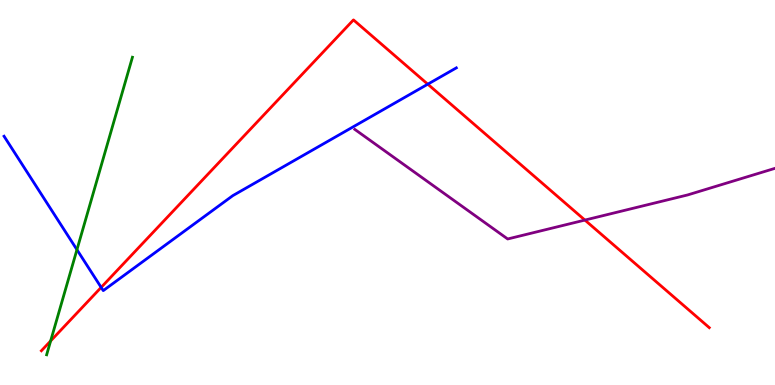[{'lines': ['blue', 'red'], 'intersections': [{'x': 1.31, 'y': 2.54}, {'x': 5.52, 'y': 7.81}]}, {'lines': ['green', 'red'], 'intersections': [{'x': 0.653, 'y': 1.14}]}, {'lines': ['purple', 'red'], 'intersections': [{'x': 7.55, 'y': 4.28}]}, {'lines': ['blue', 'green'], 'intersections': [{'x': 0.993, 'y': 3.51}]}, {'lines': ['blue', 'purple'], 'intersections': []}, {'lines': ['green', 'purple'], 'intersections': []}]